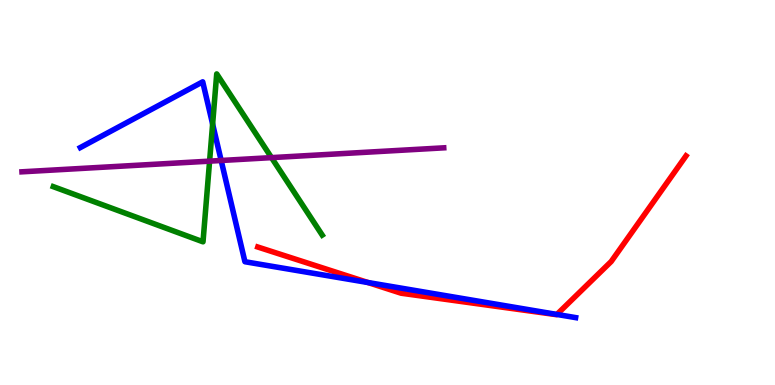[{'lines': ['blue', 'red'], 'intersections': [{'x': 4.75, 'y': 2.66}, {'x': 7.19, 'y': 1.83}]}, {'lines': ['green', 'red'], 'intersections': []}, {'lines': ['purple', 'red'], 'intersections': []}, {'lines': ['blue', 'green'], 'intersections': [{'x': 2.74, 'y': 6.78}]}, {'lines': ['blue', 'purple'], 'intersections': [{'x': 2.85, 'y': 5.83}]}, {'lines': ['green', 'purple'], 'intersections': [{'x': 2.7, 'y': 5.81}, {'x': 3.5, 'y': 5.91}]}]